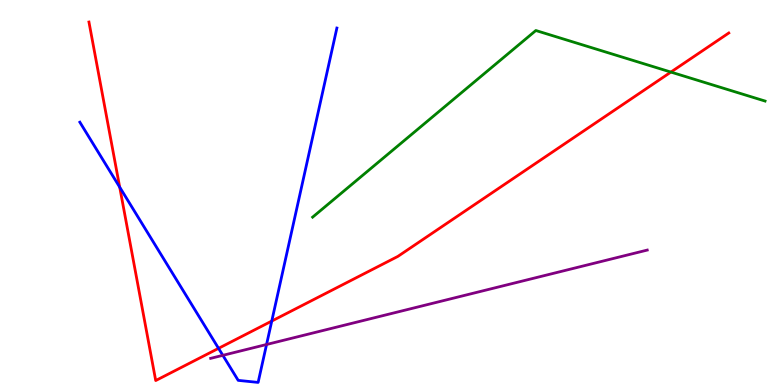[{'lines': ['blue', 'red'], 'intersections': [{'x': 1.54, 'y': 5.14}, {'x': 2.82, 'y': 0.952}, {'x': 3.51, 'y': 1.66}]}, {'lines': ['green', 'red'], 'intersections': [{'x': 8.66, 'y': 8.13}]}, {'lines': ['purple', 'red'], 'intersections': []}, {'lines': ['blue', 'green'], 'intersections': []}, {'lines': ['blue', 'purple'], 'intersections': [{'x': 2.88, 'y': 0.77}, {'x': 3.44, 'y': 1.05}]}, {'lines': ['green', 'purple'], 'intersections': []}]